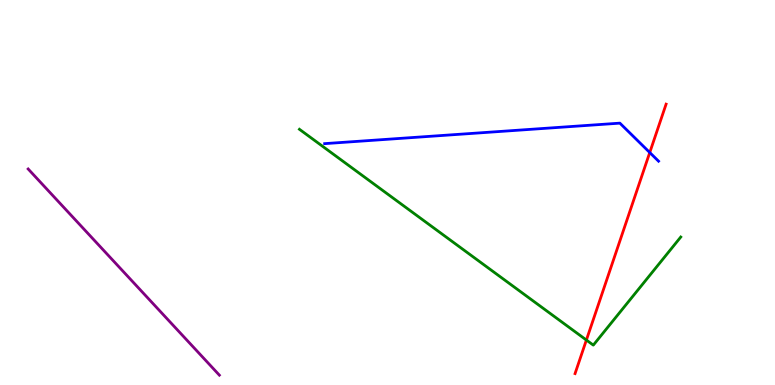[{'lines': ['blue', 'red'], 'intersections': [{'x': 8.38, 'y': 6.04}]}, {'lines': ['green', 'red'], 'intersections': [{'x': 7.57, 'y': 1.17}]}, {'lines': ['purple', 'red'], 'intersections': []}, {'lines': ['blue', 'green'], 'intersections': []}, {'lines': ['blue', 'purple'], 'intersections': []}, {'lines': ['green', 'purple'], 'intersections': []}]